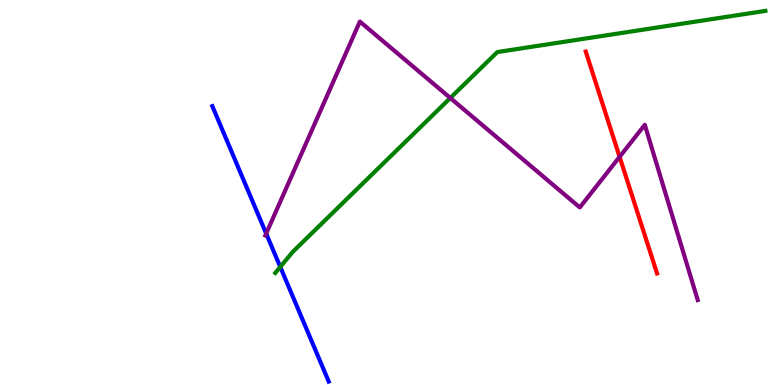[{'lines': ['blue', 'red'], 'intersections': []}, {'lines': ['green', 'red'], 'intersections': []}, {'lines': ['purple', 'red'], 'intersections': [{'x': 7.99, 'y': 5.93}]}, {'lines': ['blue', 'green'], 'intersections': [{'x': 3.62, 'y': 3.07}]}, {'lines': ['blue', 'purple'], 'intersections': [{'x': 3.43, 'y': 3.93}]}, {'lines': ['green', 'purple'], 'intersections': [{'x': 5.81, 'y': 7.45}]}]